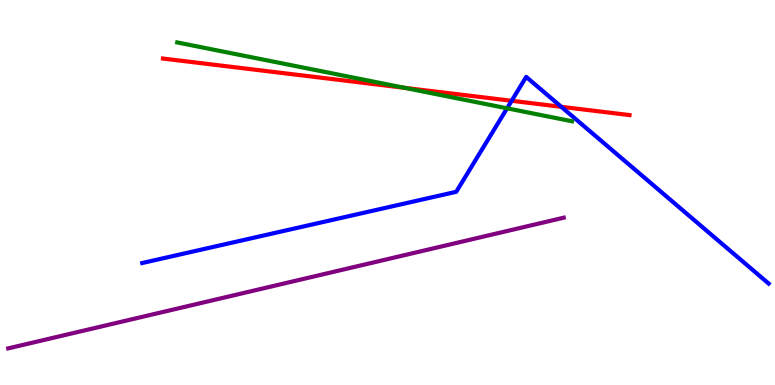[{'lines': ['blue', 'red'], 'intersections': [{'x': 6.6, 'y': 7.38}, {'x': 7.24, 'y': 7.23}]}, {'lines': ['green', 'red'], 'intersections': [{'x': 5.22, 'y': 7.72}]}, {'lines': ['purple', 'red'], 'intersections': []}, {'lines': ['blue', 'green'], 'intersections': [{'x': 6.54, 'y': 7.19}]}, {'lines': ['blue', 'purple'], 'intersections': []}, {'lines': ['green', 'purple'], 'intersections': []}]